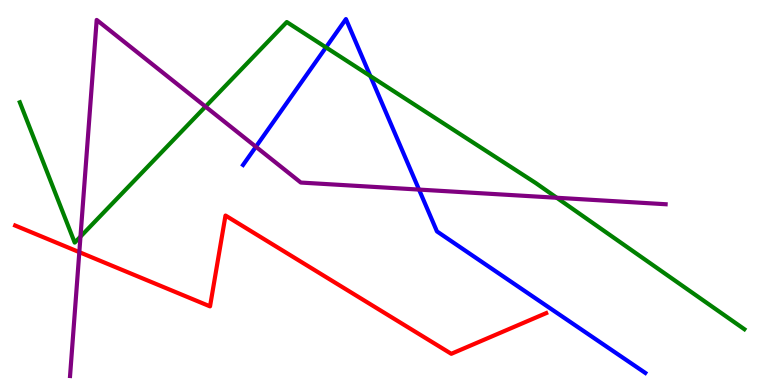[{'lines': ['blue', 'red'], 'intersections': []}, {'lines': ['green', 'red'], 'intersections': []}, {'lines': ['purple', 'red'], 'intersections': [{'x': 1.02, 'y': 3.45}]}, {'lines': ['blue', 'green'], 'intersections': [{'x': 4.21, 'y': 8.77}, {'x': 4.78, 'y': 8.02}]}, {'lines': ['blue', 'purple'], 'intersections': [{'x': 3.3, 'y': 6.19}, {'x': 5.41, 'y': 5.08}]}, {'lines': ['green', 'purple'], 'intersections': [{'x': 1.04, 'y': 3.85}, {'x': 2.65, 'y': 7.23}, {'x': 7.18, 'y': 4.86}]}]